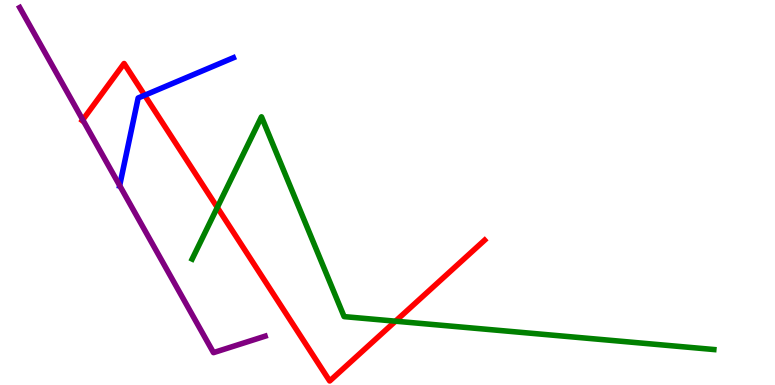[{'lines': ['blue', 'red'], 'intersections': [{'x': 1.87, 'y': 7.53}]}, {'lines': ['green', 'red'], 'intersections': [{'x': 2.8, 'y': 4.61}, {'x': 5.1, 'y': 1.66}]}, {'lines': ['purple', 'red'], 'intersections': [{'x': 1.07, 'y': 6.89}]}, {'lines': ['blue', 'green'], 'intersections': []}, {'lines': ['blue', 'purple'], 'intersections': [{'x': 1.54, 'y': 5.18}]}, {'lines': ['green', 'purple'], 'intersections': []}]